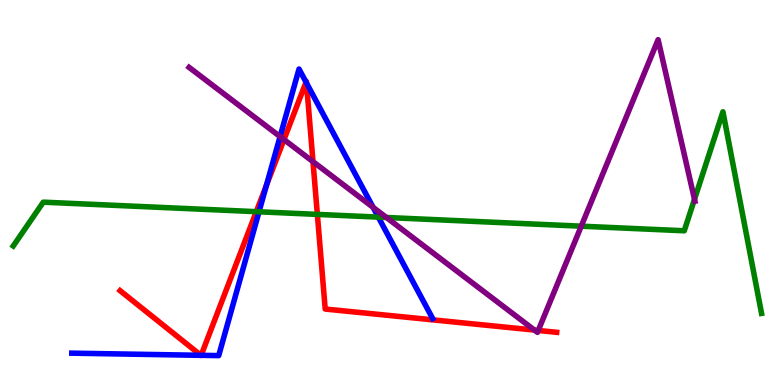[{'lines': ['blue', 'red'], 'intersections': [{'x': 2.59, 'y': 0.771}, {'x': 2.6, 'y': 0.771}, {'x': 3.44, 'y': 5.19}, {'x': 3.95, 'y': 7.87}, {'x': 3.95, 'y': 7.85}]}, {'lines': ['green', 'red'], 'intersections': [{'x': 3.31, 'y': 4.5}, {'x': 4.09, 'y': 4.43}]}, {'lines': ['purple', 'red'], 'intersections': [{'x': 3.66, 'y': 6.37}, {'x': 4.04, 'y': 5.8}, {'x': 6.9, 'y': 1.43}, {'x': 6.95, 'y': 1.42}]}, {'lines': ['blue', 'green'], 'intersections': [{'x': 3.34, 'y': 4.5}, {'x': 4.88, 'y': 4.36}]}, {'lines': ['blue', 'purple'], 'intersections': [{'x': 3.61, 'y': 6.45}, {'x': 4.81, 'y': 4.61}]}, {'lines': ['green', 'purple'], 'intersections': [{'x': 4.99, 'y': 4.35}, {'x': 7.5, 'y': 4.13}, {'x': 8.96, 'y': 4.82}]}]